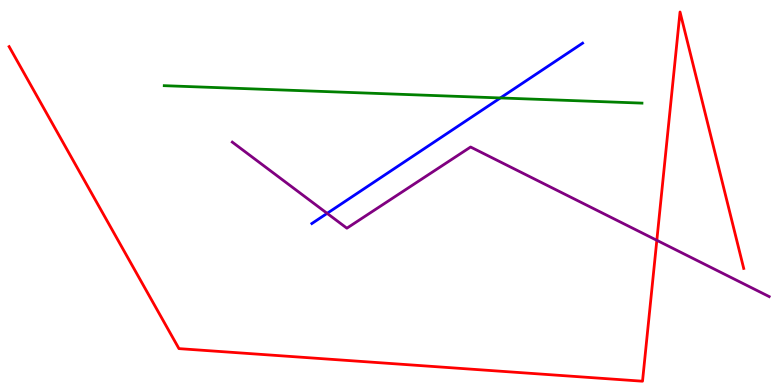[{'lines': ['blue', 'red'], 'intersections': []}, {'lines': ['green', 'red'], 'intersections': []}, {'lines': ['purple', 'red'], 'intersections': [{'x': 8.48, 'y': 3.76}]}, {'lines': ['blue', 'green'], 'intersections': [{'x': 6.46, 'y': 7.46}]}, {'lines': ['blue', 'purple'], 'intersections': [{'x': 4.22, 'y': 4.46}]}, {'lines': ['green', 'purple'], 'intersections': []}]